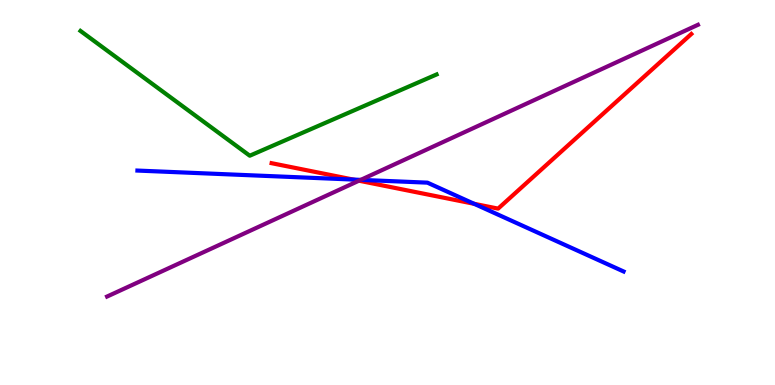[{'lines': ['blue', 'red'], 'intersections': [{'x': 4.56, 'y': 5.34}, {'x': 6.12, 'y': 4.71}]}, {'lines': ['green', 'red'], 'intersections': []}, {'lines': ['purple', 'red'], 'intersections': [{'x': 4.63, 'y': 5.31}]}, {'lines': ['blue', 'green'], 'intersections': []}, {'lines': ['blue', 'purple'], 'intersections': [{'x': 4.65, 'y': 5.33}]}, {'lines': ['green', 'purple'], 'intersections': []}]